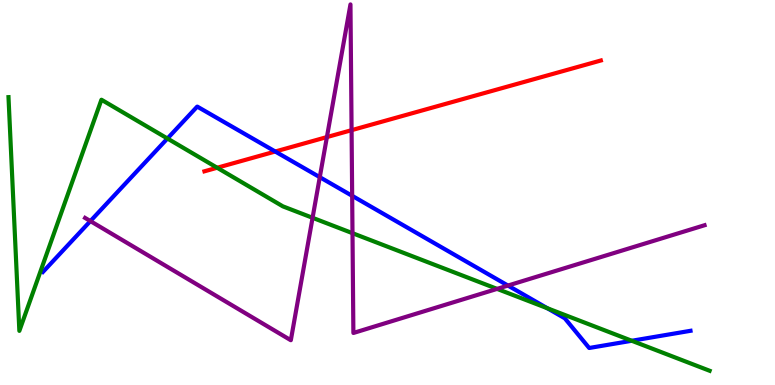[{'lines': ['blue', 'red'], 'intersections': [{'x': 3.55, 'y': 6.06}]}, {'lines': ['green', 'red'], 'intersections': [{'x': 2.8, 'y': 5.64}]}, {'lines': ['purple', 'red'], 'intersections': [{'x': 4.22, 'y': 6.44}, {'x': 4.54, 'y': 6.62}]}, {'lines': ['blue', 'green'], 'intersections': [{'x': 2.16, 'y': 6.4}, {'x': 7.06, 'y': 1.99}, {'x': 8.15, 'y': 1.15}]}, {'lines': ['blue', 'purple'], 'intersections': [{'x': 1.17, 'y': 4.26}, {'x': 4.13, 'y': 5.4}, {'x': 4.54, 'y': 4.91}, {'x': 6.55, 'y': 2.58}]}, {'lines': ['green', 'purple'], 'intersections': [{'x': 4.03, 'y': 4.34}, {'x': 4.55, 'y': 3.94}, {'x': 6.41, 'y': 2.5}]}]